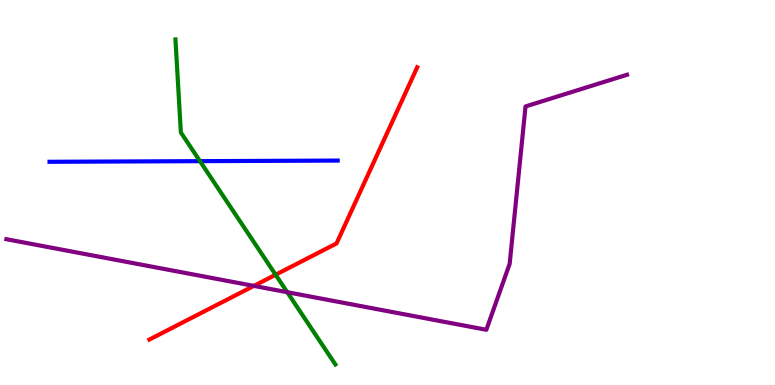[{'lines': ['blue', 'red'], 'intersections': []}, {'lines': ['green', 'red'], 'intersections': [{'x': 3.56, 'y': 2.86}]}, {'lines': ['purple', 'red'], 'intersections': [{'x': 3.28, 'y': 2.57}]}, {'lines': ['blue', 'green'], 'intersections': [{'x': 2.58, 'y': 5.81}]}, {'lines': ['blue', 'purple'], 'intersections': []}, {'lines': ['green', 'purple'], 'intersections': [{'x': 3.71, 'y': 2.41}]}]